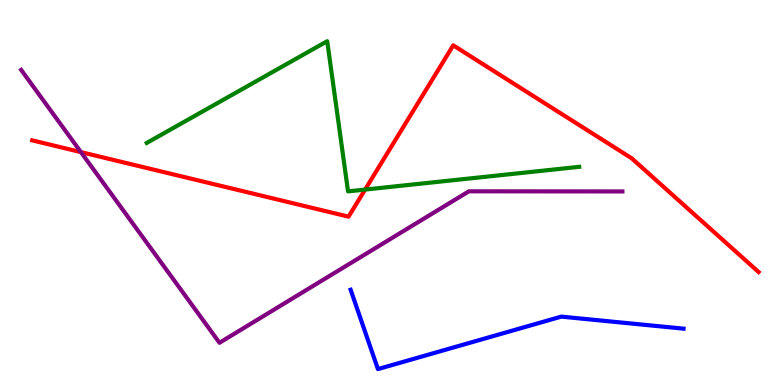[{'lines': ['blue', 'red'], 'intersections': []}, {'lines': ['green', 'red'], 'intersections': [{'x': 4.71, 'y': 5.08}]}, {'lines': ['purple', 'red'], 'intersections': [{'x': 1.04, 'y': 6.05}]}, {'lines': ['blue', 'green'], 'intersections': []}, {'lines': ['blue', 'purple'], 'intersections': []}, {'lines': ['green', 'purple'], 'intersections': []}]